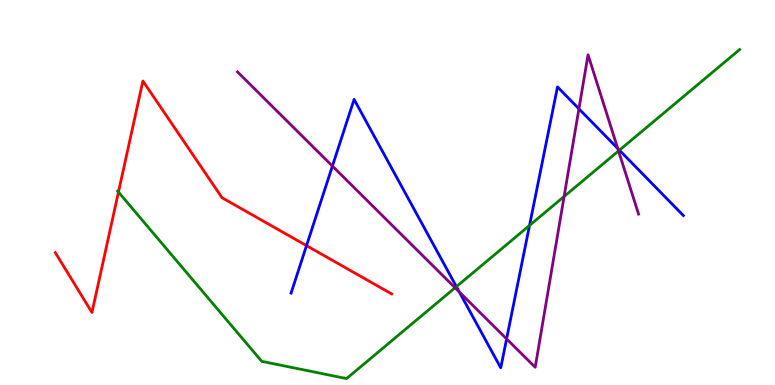[{'lines': ['blue', 'red'], 'intersections': [{'x': 3.96, 'y': 3.62}]}, {'lines': ['green', 'red'], 'intersections': [{'x': 1.53, 'y': 5.01}]}, {'lines': ['purple', 'red'], 'intersections': []}, {'lines': ['blue', 'green'], 'intersections': [{'x': 5.89, 'y': 2.55}, {'x': 6.83, 'y': 4.14}, {'x': 7.99, 'y': 6.1}]}, {'lines': ['blue', 'purple'], 'intersections': [{'x': 4.29, 'y': 5.69}, {'x': 5.93, 'y': 2.42}, {'x': 6.54, 'y': 1.2}, {'x': 7.47, 'y': 7.17}, {'x': 7.97, 'y': 6.14}]}, {'lines': ['green', 'purple'], 'intersections': [{'x': 5.87, 'y': 2.53}, {'x': 7.28, 'y': 4.9}, {'x': 7.98, 'y': 6.08}]}]